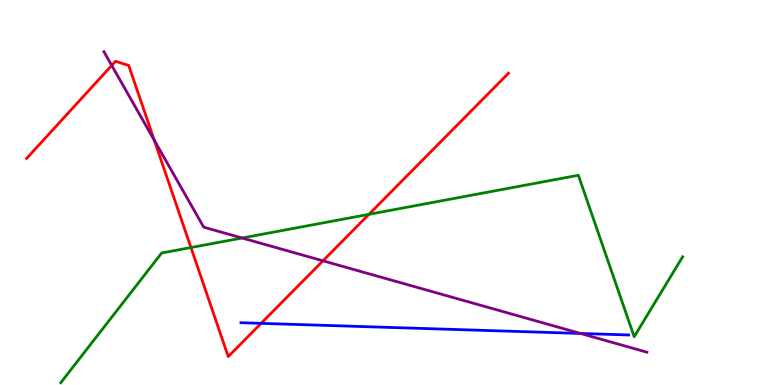[{'lines': ['blue', 'red'], 'intersections': [{'x': 3.37, 'y': 1.6}]}, {'lines': ['green', 'red'], 'intersections': [{'x': 2.46, 'y': 3.57}, {'x': 4.76, 'y': 4.43}]}, {'lines': ['purple', 'red'], 'intersections': [{'x': 1.44, 'y': 8.3}, {'x': 1.99, 'y': 6.35}, {'x': 4.17, 'y': 3.23}]}, {'lines': ['blue', 'green'], 'intersections': []}, {'lines': ['blue', 'purple'], 'intersections': [{'x': 7.49, 'y': 1.34}]}, {'lines': ['green', 'purple'], 'intersections': [{'x': 3.12, 'y': 3.82}]}]